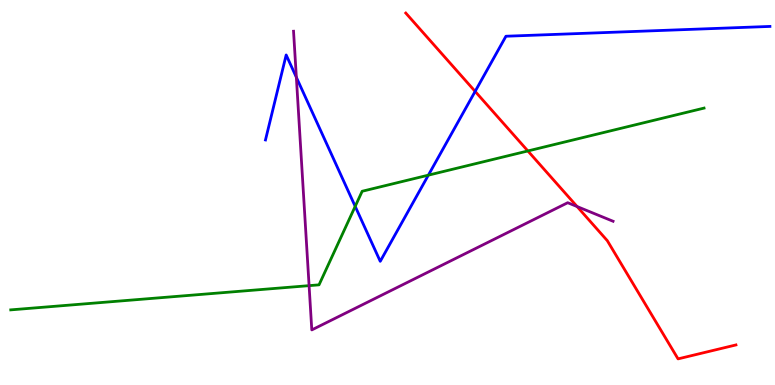[{'lines': ['blue', 'red'], 'intersections': [{'x': 6.13, 'y': 7.63}]}, {'lines': ['green', 'red'], 'intersections': [{'x': 6.81, 'y': 6.08}]}, {'lines': ['purple', 'red'], 'intersections': [{'x': 7.45, 'y': 4.64}]}, {'lines': ['blue', 'green'], 'intersections': [{'x': 4.58, 'y': 4.64}, {'x': 5.53, 'y': 5.45}]}, {'lines': ['blue', 'purple'], 'intersections': [{'x': 3.82, 'y': 7.99}]}, {'lines': ['green', 'purple'], 'intersections': [{'x': 3.99, 'y': 2.58}]}]